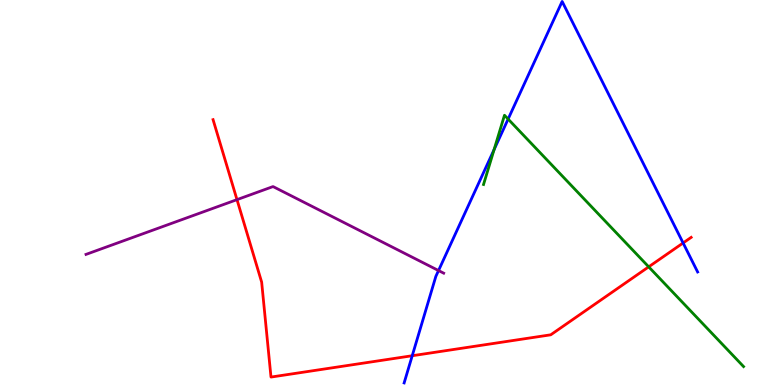[{'lines': ['blue', 'red'], 'intersections': [{'x': 5.32, 'y': 0.76}, {'x': 8.81, 'y': 3.69}]}, {'lines': ['green', 'red'], 'intersections': [{'x': 8.37, 'y': 3.07}]}, {'lines': ['purple', 'red'], 'intersections': [{'x': 3.06, 'y': 4.81}]}, {'lines': ['blue', 'green'], 'intersections': [{'x': 6.38, 'y': 6.11}, {'x': 6.56, 'y': 6.91}]}, {'lines': ['blue', 'purple'], 'intersections': [{'x': 5.66, 'y': 2.97}]}, {'lines': ['green', 'purple'], 'intersections': []}]